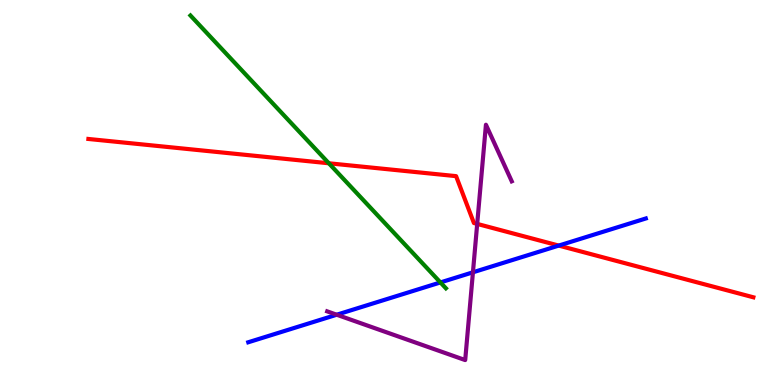[{'lines': ['blue', 'red'], 'intersections': [{'x': 7.21, 'y': 3.62}]}, {'lines': ['green', 'red'], 'intersections': [{'x': 4.24, 'y': 5.76}]}, {'lines': ['purple', 'red'], 'intersections': [{'x': 6.16, 'y': 4.18}]}, {'lines': ['blue', 'green'], 'intersections': [{'x': 5.68, 'y': 2.66}]}, {'lines': ['blue', 'purple'], 'intersections': [{'x': 4.34, 'y': 1.83}, {'x': 6.1, 'y': 2.93}]}, {'lines': ['green', 'purple'], 'intersections': []}]